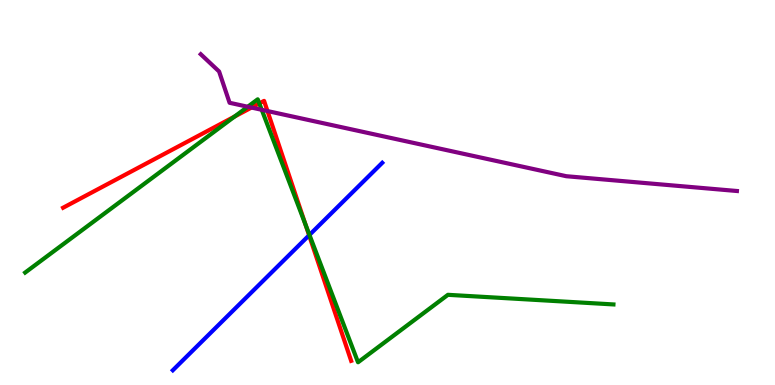[{'lines': ['blue', 'red'], 'intersections': [{'x': 3.99, 'y': 3.89}]}, {'lines': ['green', 'red'], 'intersections': [{'x': 3.03, 'y': 6.97}, {'x': 3.35, 'y': 7.31}, {'x': 3.94, 'y': 4.17}]}, {'lines': ['purple', 'red'], 'intersections': [{'x': 3.24, 'y': 7.21}, {'x': 3.45, 'y': 7.12}]}, {'lines': ['blue', 'green'], 'intersections': [{'x': 3.99, 'y': 3.9}]}, {'lines': ['blue', 'purple'], 'intersections': []}, {'lines': ['green', 'purple'], 'intersections': [{'x': 3.2, 'y': 7.23}, {'x': 3.38, 'y': 7.15}]}]